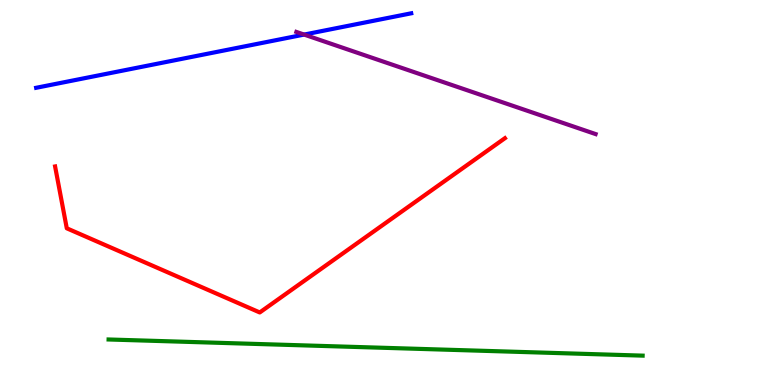[{'lines': ['blue', 'red'], 'intersections': []}, {'lines': ['green', 'red'], 'intersections': []}, {'lines': ['purple', 'red'], 'intersections': []}, {'lines': ['blue', 'green'], 'intersections': []}, {'lines': ['blue', 'purple'], 'intersections': [{'x': 3.92, 'y': 9.1}]}, {'lines': ['green', 'purple'], 'intersections': []}]